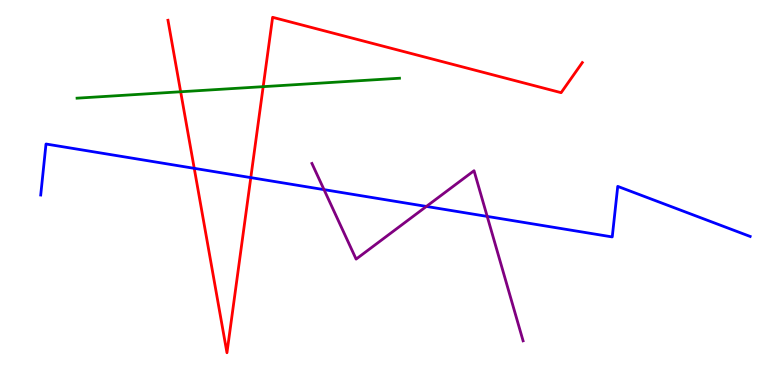[{'lines': ['blue', 'red'], 'intersections': [{'x': 2.51, 'y': 5.63}, {'x': 3.24, 'y': 5.39}]}, {'lines': ['green', 'red'], 'intersections': [{'x': 2.33, 'y': 7.62}, {'x': 3.4, 'y': 7.75}]}, {'lines': ['purple', 'red'], 'intersections': []}, {'lines': ['blue', 'green'], 'intersections': []}, {'lines': ['blue', 'purple'], 'intersections': [{'x': 4.18, 'y': 5.07}, {'x': 5.5, 'y': 4.64}, {'x': 6.29, 'y': 4.38}]}, {'lines': ['green', 'purple'], 'intersections': []}]